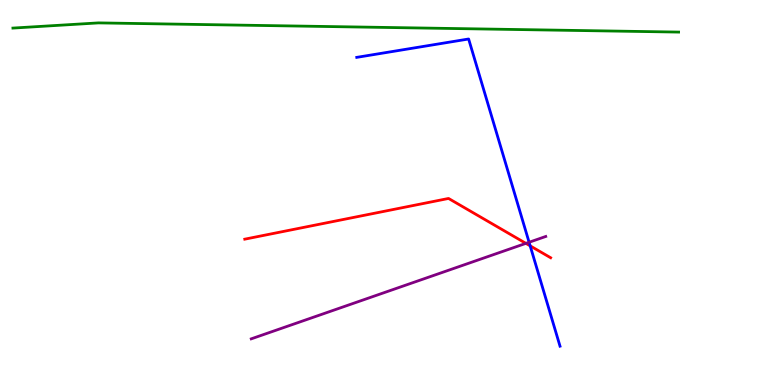[{'lines': ['blue', 'red'], 'intersections': [{'x': 6.84, 'y': 3.61}]}, {'lines': ['green', 'red'], 'intersections': []}, {'lines': ['purple', 'red'], 'intersections': [{'x': 6.79, 'y': 3.68}]}, {'lines': ['blue', 'green'], 'intersections': []}, {'lines': ['blue', 'purple'], 'intersections': [{'x': 6.83, 'y': 3.71}]}, {'lines': ['green', 'purple'], 'intersections': []}]